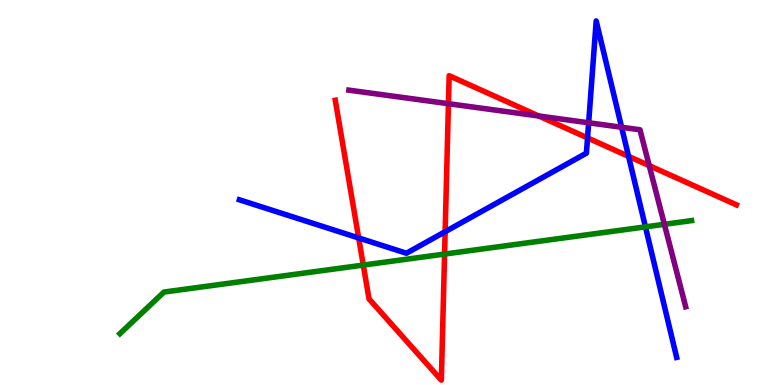[{'lines': ['blue', 'red'], 'intersections': [{'x': 4.63, 'y': 3.82}, {'x': 5.74, 'y': 3.98}, {'x': 7.58, 'y': 6.42}, {'x': 8.11, 'y': 5.94}]}, {'lines': ['green', 'red'], 'intersections': [{'x': 4.69, 'y': 3.11}, {'x': 5.74, 'y': 3.4}]}, {'lines': ['purple', 'red'], 'intersections': [{'x': 5.79, 'y': 7.31}, {'x': 6.95, 'y': 6.99}, {'x': 8.38, 'y': 5.7}]}, {'lines': ['blue', 'green'], 'intersections': [{'x': 8.33, 'y': 4.11}]}, {'lines': ['blue', 'purple'], 'intersections': [{'x': 7.6, 'y': 6.81}, {'x': 8.02, 'y': 6.69}]}, {'lines': ['green', 'purple'], 'intersections': [{'x': 8.57, 'y': 4.17}]}]